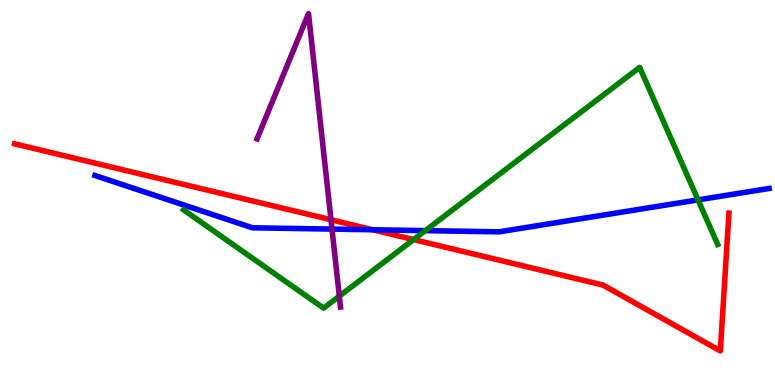[{'lines': ['blue', 'red'], 'intersections': [{'x': 4.81, 'y': 4.03}]}, {'lines': ['green', 'red'], 'intersections': [{'x': 5.34, 'y': 3.78}]}, {'lines': ['purple', 'red'], 'intersections': [{'x': 4.27, 'y': 4.29}]}, {'lines': ['blue', 'green'], 'intersections': [{'x': 5.49, 'y': 4.01}, {'x': 9.01, 'y': 4.81}]}, {'lines': ['blue', 'purple'], 'intersections': [{'x': 4.28, 'y': 4.05}]}, {'lines': ['green', 'purple'], 'intersections': [{'x': 4.38, 'y': 2.31}]}]